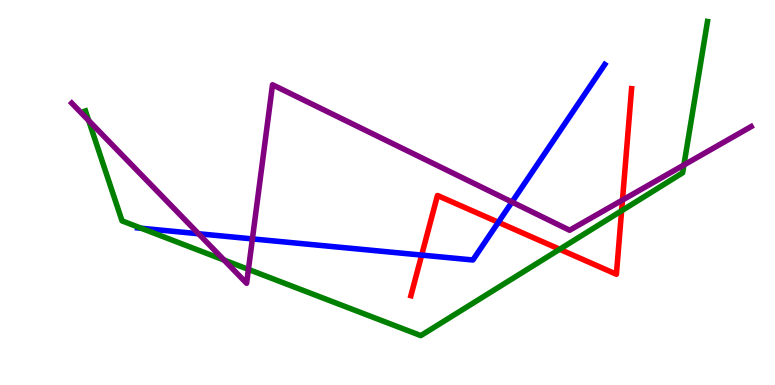[{'lines': ['blue', 'red'], 'intersections': [{'x': 5.44, 'y': 3.37}, {'x': 6.43, 'y': 4.23}]}, {'lines': ['green', 'red'], 'intersections': [{'x': 7.22, 'y': 3.53}, {'x': 8.02, 'y': 4.53}]}, {'lines': ['purple', 'red'], 'intersections': [{'x': 8.03, 'y': 4.8}]}, {'lines': ['blue', 'green'], 'intersections': [{'x': 1.82, 'y': 4.07}]}, {'lines': ['blue', 'purple'], 'intersections': [{'x': 2.56, 'y': 3.93}, {'x': 3.26, 'y': 3.79}, {'x': 6.61, 'y': 4.75}]}, {'lines': ['green', 'purple'], 'intersections': [{'x': 1.14, 'y': 6.87}, {'x': 2.89, 'y': 3.25}, {'x': 3.21, 'y': 3.0}, {'x': 8.82, 'y': 5.71}]}]